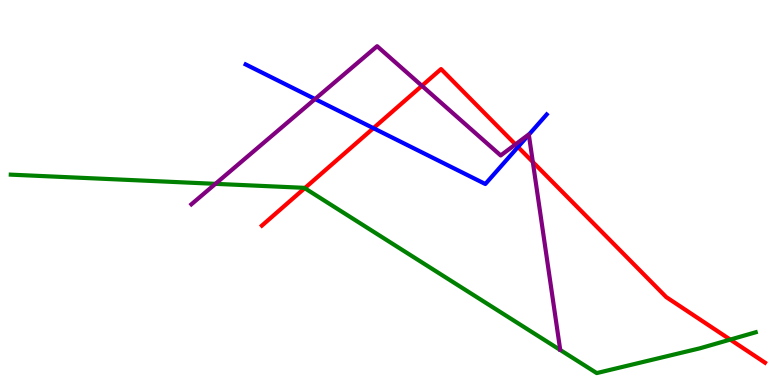[{'lines': ['blue', 'red'], 'intersections': [{'x': 4.82, 'y': 6.67}, {'x': 6.68, 'y': 6.18}]}, {'lines': ['green', 'red'], 'intersections': [{'x': 3.93, 'y': 5.11}, {'x': 9.42, 'y': 1.18}]}, {'lines': ['purple', 'red'], 'intersections': [{'x': 5.44, 'y': 7.77}, {'x': 6.65, 'y': 6.25}, {'x': 6.87, 'y': 5.79}]}, {'lines': ['blue', 'green'], 'intersections': []}, {'lines': ['blue', 'purple'], 'intersections': [{'x': 4.07, 'y': 7.43}, {'x': 6.82, 'y': 6.5}]}, {'lines': ['green', 'purple'], 'intersections': [{'x': 2.78, 'y': 5.22}]}]